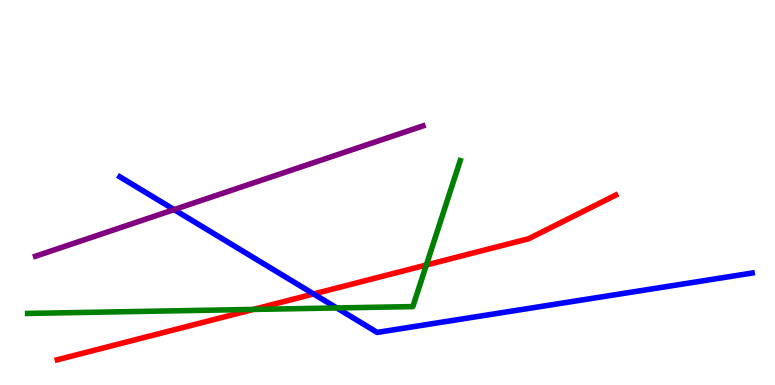[{'lines': ['blue', 'red'], 'intersections': [{'x': 4.05, 'y': 2.36}]}, {'lines': ['green', 'red'], 'intersections': [{'x': 3.27, 'y': 1.96}, {'x': 5.5, 'y': 3.12}]}, {'lines': ['purple', 'red'], 'intersections': []}, {'lines': ['blue', 'green'], 'intersections': [{'x': 4.35, 'y': 2.0}]}, {'lines': ['blue', 'purple'], 'intersections': [{'x': 2.25, 'y': 4.56}]}, {'lines': ['green', 'purple'], 'intersections': []}]